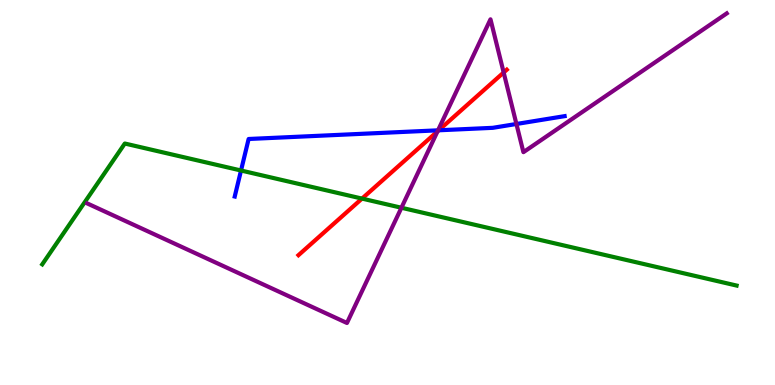[{'lines': ['blue', 'red'], 'intersections': [{'x': 5.66, 'y': 6.62}]}, {'lines': ['green', 'red'], 'intersections': [{'x': 4.67, 'y': 4.84}]}, {'lines': ['purple', 'red'], 'intersections': [{'x': 5.65, 'y': 6.59}, {'x': 6.5, 'y': 8.12}]}, {'lines': ['blue', 'green'], 'intersections': [{'x': 3.11, 'y': 5.57}]}, {'lines': ['blue', 'purple'], 'intersections': [{'x': 5.65, 'y': 6.61}, {'x': 6.66, 'y': 6.78}]}, {'lines': ['green', 'purple'], 'intersections': [{'x': 5.18, 'y': 4.6}]}]